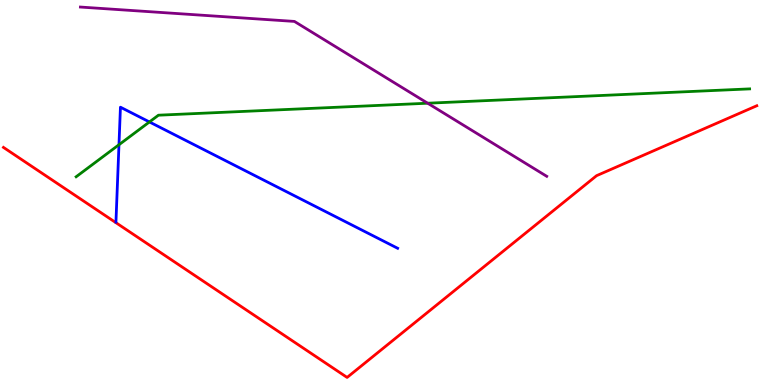[{'lines': ['blue', 'red'], 'intersections': []}, {'lines': ['green', 'red'], 'intersections': []}, {'lines': ['purple', 'red'], 'intersections': []}, {'lines': ['blue', 'green'], 'intersections': [{'x': 1.54, 'y': 6.24}, {'x': 1.93, 'y': 6.83}]}, {'lines': ['blue', 'purple'], 'intersections': []}, {'lines': ['green', 'purple'], 'intersections': [{'x': 5.52, 'y': 7.32}]}]